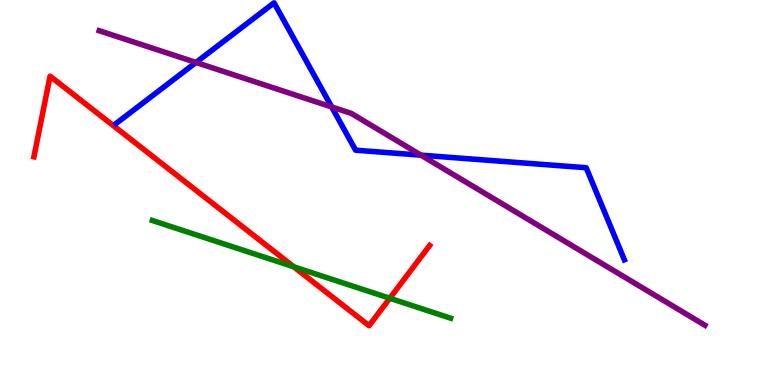[{'lines': ['blue', 'red'], 'intersections': []}, {'lines': ['green', 'red'], 'intersections': [{'x': 3.79, 'y': 3.07}, {'x': 5.03, 'y': 2.25}]}, {'lines': ['purple', 'red'], 'intersections': []}, {'lines': ['blue', 'green'], 'intersections': []}, {'lines': ['blue', 'purple'], 'intersections': [{'x': 2.53, 'y': 8.38}, {'x': 4.28, 'y': 7.22}, {'x': 5.43, 'y': 5.97}]}, {'lines': ['green', 'purple'], 'intersections': []}]